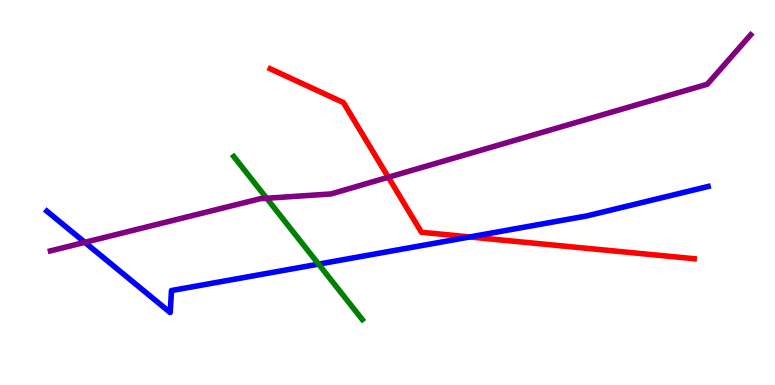[{'lines': ['blue', 'red'], 'intersections': [{'x': 6.06, 'y': 3.85}]}, {'lines': ['green', 'red'], 'intersections': []}, {'lines': ['purple', 'red'], 'intersections': [{'x': 5.01, 'y': 5.4}]}, {'lines': ['blue', 'green'], 'intersections': [{'x': 4.11, 'y': 3.14}]}, {'lines': ['blue', 'purple'], 'intersections': [{'x': 1.09, 'y': 3.71}]}, {'lines': ['green', 'purple'], 'intersections': [{'x': 3.44, 'y': 4.85}]}]